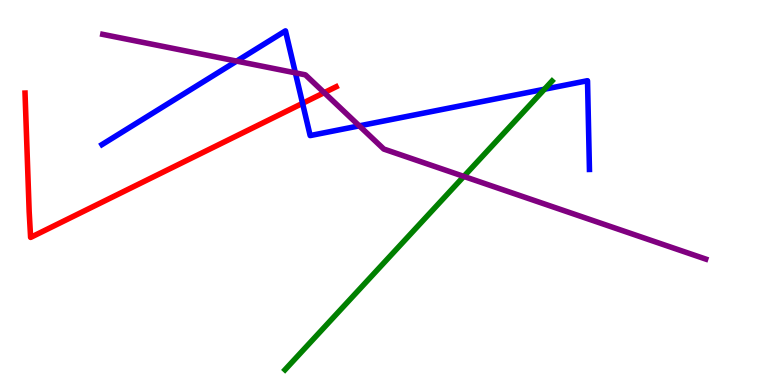[{'lines': ['blue', 'red'], 'intersections': [{'x': 3.9, 'y': 7.32}]}, {'lines': ['green', 'red'], 'intersections': []}, {'lines': ['purple', 'red'], 'intersections': [{'x': 4.18, 'y': 7.59}]}, {'lines': ['blue', 'green'], 'intersections': [{'x': 7.03, 'y': 7.68}]}, {'lines': ['blue', 'purple'], 'intersections': [{'x': 3.05, 'y': 8.41}, {'x': 3.81, 'y': 8.11}, {'x': 4.64, 'y': 6.73}]}, {'lines': ['green', 'purple'], 'intersections': [{'x': 5.98, 'y': 5.42}]}]